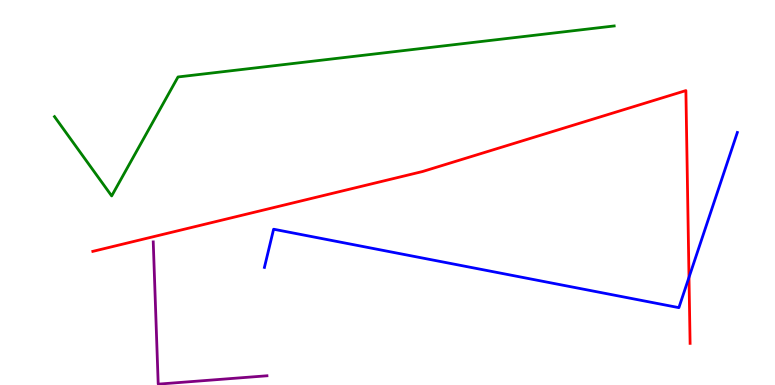[{'lines': ['blue', 'red'], 'intersections': [{'x': 8.89, 'y': 2.8}]}, {'lines': ['green', 'red'], 'intersections': []}, {'lines': ['purple', 'red'], 'intersections': []}, {'lines': ['blue', 'green'], 'intersections': []}, {'lines': ['blue', 'purple'], 'intersections': []}, {'lines': ['green', 'purple'], 'intersections': []}]